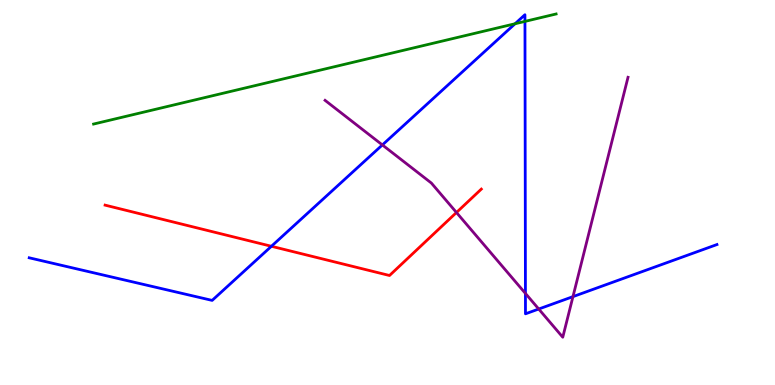[{'lines': ['blue', 'red'], 'intersections': [{'x': 3.5, 'y': 3.6}]}, {'lines': ['green', 'red'], 'intersections': []}, {'lines': ['purple', 'red'], 'intersections': [{'x': 5.89, 'y': 4.48}]}, {'lines': ['blue', 'green'], 'intersections': [{'x': 6.65, 'y': 9.38}, {'x': 6.77, 'y': 9.44}]}, {'lines': ['blue', 'purple'], 'intersections': [{'x': 4.93, 'y': 6.24}, {'x': 6.78, 'y': 2.38}, {'x': 6.95, 'y': 1.97}, {'x': 7.39, 'y': 2.3}]}, {'lines': ['green', 'purple'], 'intersections': []}]